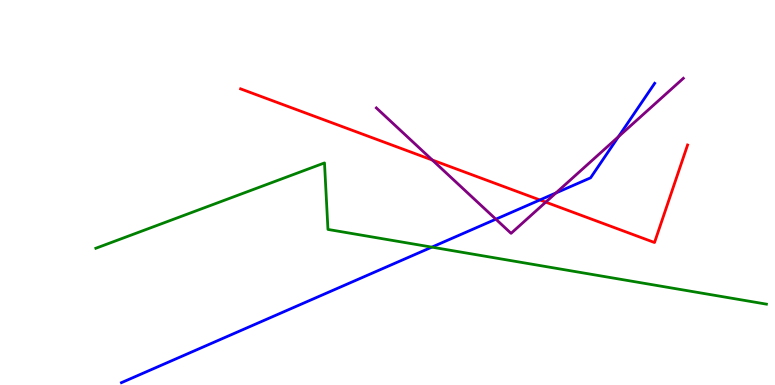[{'lines': ['blue', 'red'], 'intersections': [{'x': 6.97, 'y': 4.81}]}, {'lines': ['green', 'red'], 'intersections': []}, {'lines': ['purple', 'red'], 'intersections': [{'x': 5.58, 'y': 5.84}, {'x': 7.04, 'y': 4.75}]}, {'lines': ['blue', 'green'], 'intersections': [{'x': 5.57, 'y': 3.58}]}, {'lines': ['blue', 'purple'], 'intersections': [{'x': 6.4, 'y': 4.31}, {'x': 7.17, 'y': 4.99}, {'x': 7.98, 'y': 6.45}]}, {'lines': ['green', 'purple'], 'intersections': []}]